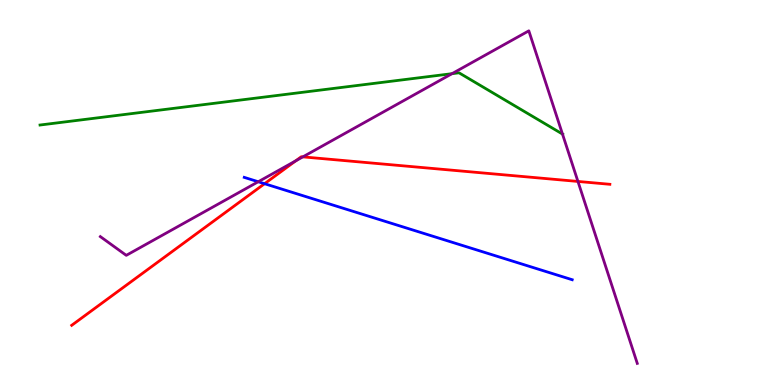[{'lines': ['blue', 'red'], 'intersections': [{'x': 3.41, 'y': 5.23}]}, {'lines': ['green', 'red'], 'intersections': []}, {'lines': ['purple', 'red'], 'intersections': [{'x': 3.82, 'y': 5.82}, {'x': 3.91, 'y': 5.93}, {'x': 7.46, 'y': 5.29}]}, {'lines': ['blue', 'green'], 'intersections': []}, {'lines': ['blue', 'purple'], 'intersections': [{'x': 3.33, 'y': 5.28}]}, {'lines': ['green', 'purple'], 'intersections': [{'x': 5.83, 'y': 8.09}, {'x': 7.26, 'y': 6.52}]}]